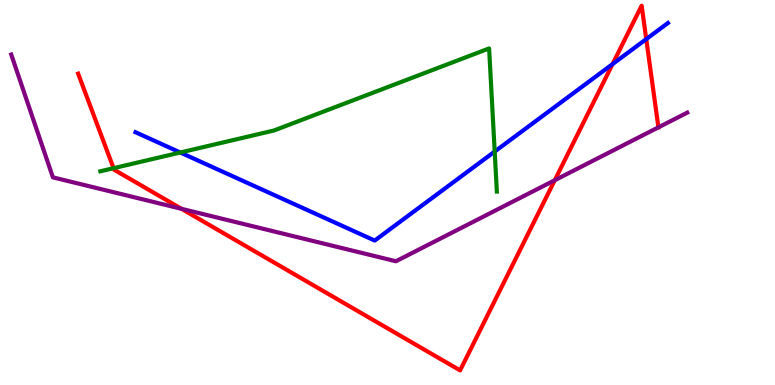[{'lines': ['blue', 'red'], 'intersections': [{'x': 7.9, 'y': 8.33}, {'x': 8.34, 'y': 8.98}]}, {'lines': ['green', 'red'], 'intersections': [{'x': 1.47, 'y': 5.63}]}, {'lines': ['purple', 'red'], 'intersections': [{'x': 2.34, 'y': 4.58}, {'x': 7.16, 'y': 5.32}, {'x': 8.5, 'y': 6.69}]}, {'lines': ['blue', 'green'], 'intersections': [{'x': 2.33, 'y': 6.04}, {'x': 6.38, 'y': 6.06}]}, {'lines': ['blue', 'purple'], 'intersections': []}, {'lines': ['green', 'purple'], 'intersections': []}]